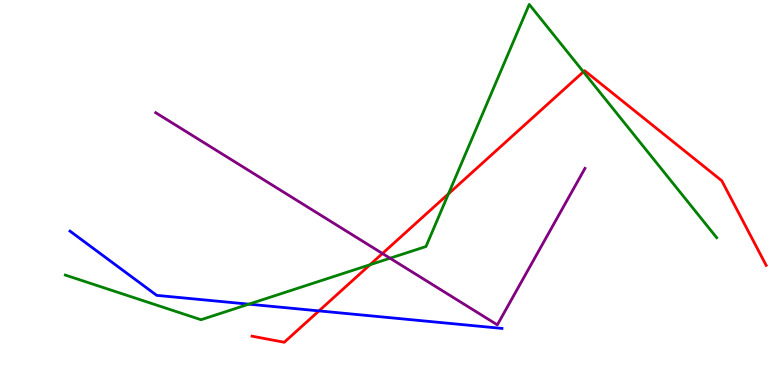[{'lines': ['blue', 'red'], 'intersections': [{'x': 4.12, 'y': 1.92}]}, {'lines': ['green', 'red'], 'intersections': [{'x': 4.77, 'y': 3.12}, {'x': 5.79, 'y': 4.97}, {'x': 7.53, 'y': 8.13}]}, {'lines': ['purple', 'red'], 'intersections': [{'x': 4.93, 'y': 3.42}]}, {'lines': ['blue', 'green'], 'intersections': [{'x': 3.21, 'y': 2.1}]}, {'lines': ['blue', 'purple'], 'intersections': []}, {'lines': ['green', 'purple'], 'intersections': [{'x': 5.03, 'y': 3.29}]}]